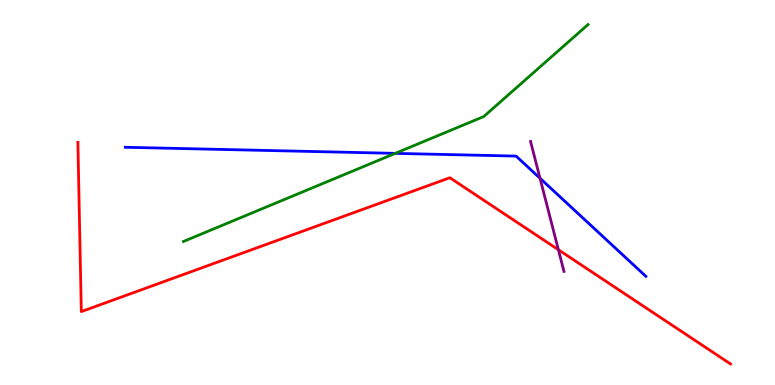[{'lines': ['blue', 'red'], 'intersections': []}, {'lines': ['green', 'red'], 'intersections': []}, {'lines': ['purple', 'red'], 'intersections': [{'x': 7.2, 'y': 3.51}]}, {'lines': ['blue', 'green'], 'intersections': [{'x': 5.1, 'y': 6.02}]}, {'lines': ['blue', 'purple'], 'intersections': [{'x': 6.97, 'y': 5.37}]}, {'lines': ['green', 'purple'], 'intersections': []}]